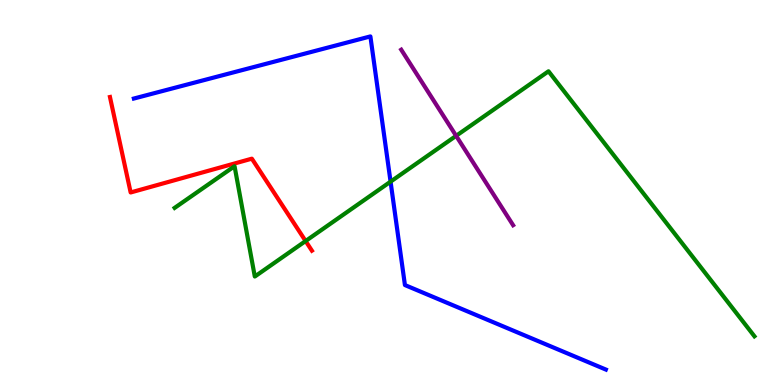[{'lines': ['blue', 'red'], 'intersections': []}, {'lines': ['green', 'red'], 'intersections': [{'x': 3.94, 'y': 3.74}]}, {'lines': ['purple', 'red'], 'intersections': []}, {'lines': ['blue', 'green'], 'intersections': [{'x': 5.04, 'y': 5.28}]}, {'lines': ['blue', 'purple'], 'intersections': []}, {'lines': ['green', 'purple'], 'intersections': [{'x': 5.89, 'y': 6.47}]}]